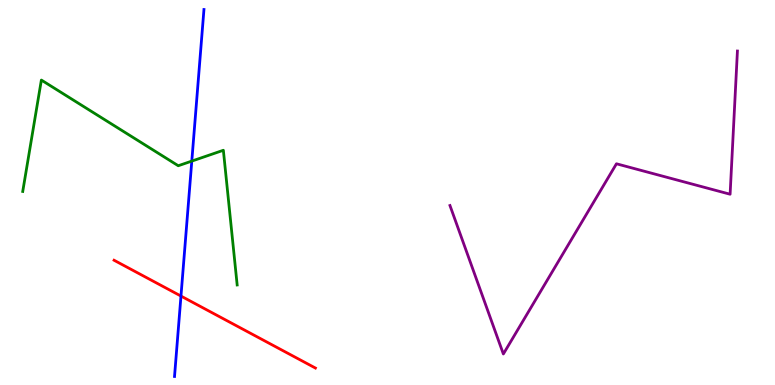[{'lines': ['blue', 'red'], 'intersections': [{'x': 2.34, 'y': 2.31}]}, {'lines': ['green', 'red'], 'intersections': []}, {'lines': ['purple', 'red'], 'intersections': []}, {'lines': ['blue', 'green'], 'intersections': [{'x': 2.47, 'y': 5.82}]}, {'lines': ['blue', 'purple'], 'intersections': []}, {'lines': ['green', 'purple'], 'intersections': []}]